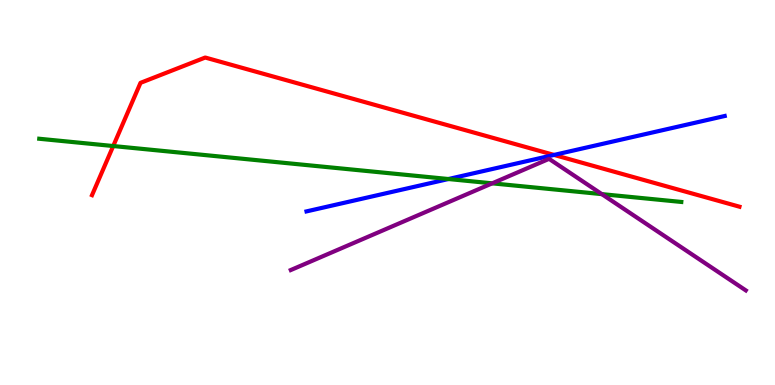[{'lines': ['blue', 'red'], 'intersections': [{'x': 7.15, 'y': 5.98}]}, {'lines': ['green', 'red'], 'intersections': [{'x': 1.46, 'y': 6.21}]}, {'lines': ['purple', 'red'], 'intersections': []}, {'lines': ['blue', 'green'], 'intersections': [{'x': 5.79, 'y': 5.35}]}, {'lines': ['blue', 'purple'], 'intersections': []}, {'lines': ['green', 'purple'], 'intersections': [{'x': 6.35, 'y': 5.24}, {'x': 7.77, 'y': 4.96}]}]